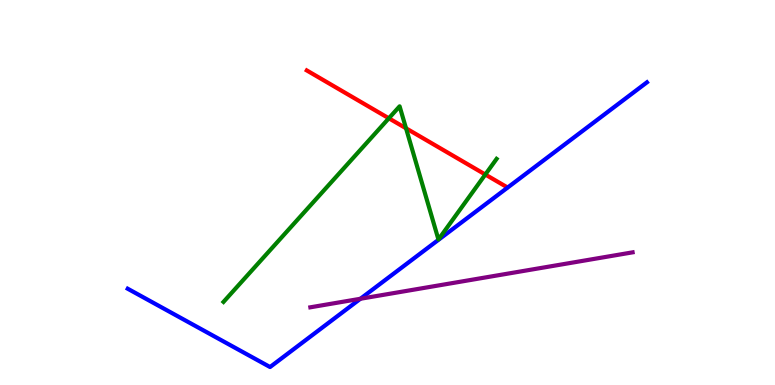[{'lines': ['blue', 'red'], 'intersections': []}, {'lines': ['green', 'red'], 'intersections': [{'x': 5.02, 'y': 6.93}, {'x': 5.24, 'y': 6.67}, {'x': 6.26, 'y': 5.47}]}, {'lines': ['purple', 'red'], 'intersections': []}, {'lines': ['blue', 'green'], 'intersections': []}, {'lines': ['blue', 'purple'], 'intersections': [{'x': 4.65, 'y': 2.24}]}, {'lines': ['green', 'purple'], 'intersections': []}]